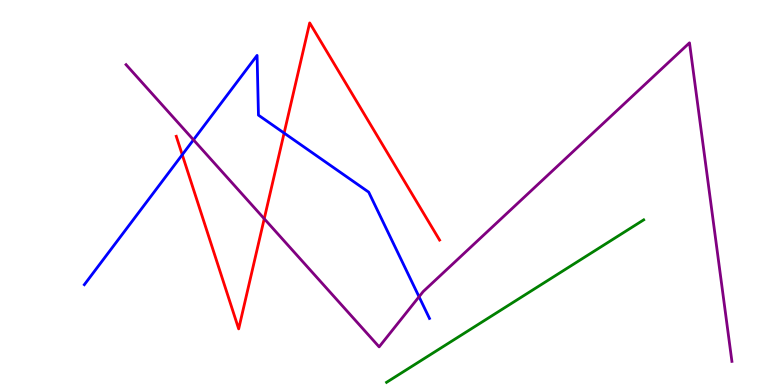[{'lines': ['blue', 'red'], 'intersections': [{'x': 2.35, 'y': 5.98}, {'x': 3.67, 'y': 6.54}]}, {'lines': ['green', 'red'], 'intersections': []}, {'lines': ['purple', 'red'], 'intersections': [{'x': 3.41, 'y': 4.32}]}, {'lines': ['blue', 'green'], 'intersections': []}, {'lines': ['blue', 'purple'], 'intersections': [{'x': 2.5, 'y': 6.37}, {'x': 5.41, 'y': 2.29}]}, {'lines': ['green', 'purple'], 'intersections': []}]